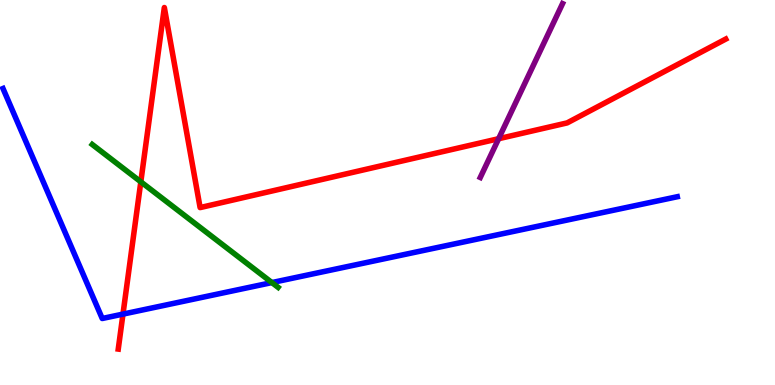[{'lines': ['blue', 'red'], 'intersections': [{'x': 1.59, 'y': 1.84}]}, {'lines': ['green', 'red'], 'intersections': [{'x': 1.82, 'y': 5.28}]}, {'lines': ['purple', 'red'], 'intersections': [{'x': 6.43, 'y': 6.4}]}, {'lines': ['blue', 'green'], 'intersections': [{'x': 3.51, 'y': 2.66}]}, {'lines': ['blue', 'purple'], 'intersections': []}, {'lines': ['green', 'purple'], 'intersections': []}]